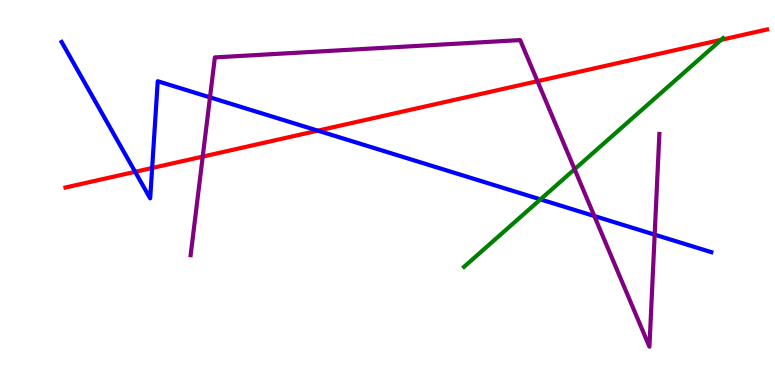[{'lines': ['blue', 'red'], 'intersections': [{'x': 1.74, 'y': 5.54}, {'x': 1.96, 'y': 5.64}, {'x': 4.1, 'y': 6.61}]}, {'lines': ['green', 'red'], 'intersections': [{'x': 9.31, 'y': 8.97}]}, {'lines': ['purple', 'red'], 'intersections': [{'x': 2.62, 'y': 5.93}, {'x': 6.94, 'y': 7.89}]}, {'lines': ['blue', 'green'], 'intersections': [{'x': 6.97, 'y': 4.82}]}, {'lines': ['blue', 'purple'], 'intersections': [{'x': 2.71, 'y': 7.47}, {'x': 7.67, 'y': 4.39}, {'x': 8.45, 'y': 3.91}]}, {'lines': ['green', 'purple'], 'intersections': [{'x': 7.41, 'y': 5.6}]}]